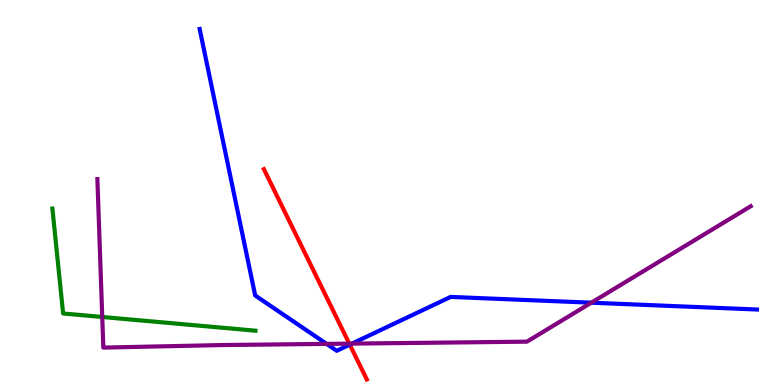[{'lines': ['blue', 'red'], 'intersections': [{'x': 4.51, 'y': 1.05}]}, {'lines': ['green', 'red'], 'intersections': []}, {'lines': ['purple', 'red'], 'intersections': [{'x': 4.51, 'y': 1.07}]}, {'lines': ['blue', 'green'], 'intersections': []}, {'lines': ['blue', 'purple'], 'intersections': [{'x': 4.21, 'y': 1.07}, {'x': 4.54, 'y': 1.08}, {'x': 7.63, 'y': 2.14}]}, {'lines': ['green', 'purple'], 'intersections': [{'x': 1.32, 'y': 1.77}]}]